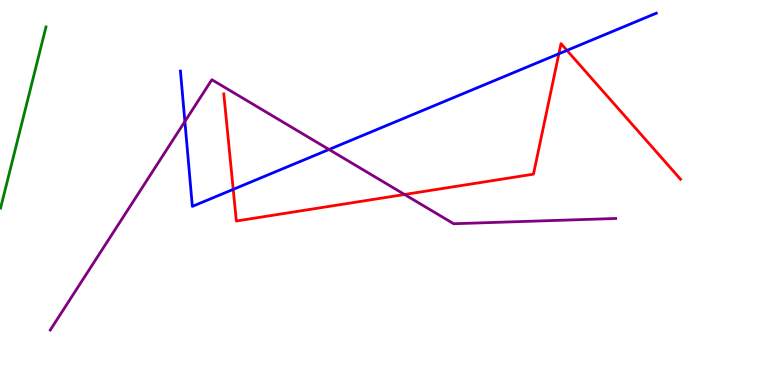[{'lines': ['blue', 'red'], 'intersections': [{'x': 3.01, 'y': 5.08}, {'x': 7.21, 'y': 8.6}, {'x': 7.32, 'y': 8.69}]}, {'lines': ['green', 'red'], 'intersections': []}, {'lines': ['purple', 'red'], 'intersections': [{'x': 5.22, 'y': 4.95}]}, {'lines': ['blue', 'green'], 'intersections': []}, {'lines': ['blue', 'purple'], 'intersections': [{'x': 2.39, 'y': 6.84}, {'x': 4.25, 'y': 6.12}]}, {'lines': ['green', 'purple'], 'intersections': []}]